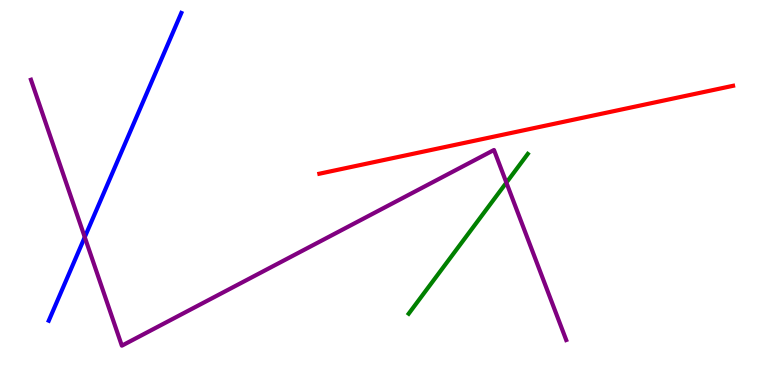[{'lines': ['blue', 'red'], 'intersections': []}, {'lines': ['green', 'red'], 'intersections': []}, {'lines': ['purple', 'red'], 'intersections': []}, {'lines': ['blue', 'green'], 'intersections': []}, {'lines': ['blue', 'purple'], 'intersections': [{'x': 1.09, 'y': 3.84}]}, {'lines': ['green', 'purple'], 'intersections': [{'x': 6.53, 'y': 5.26}]}]